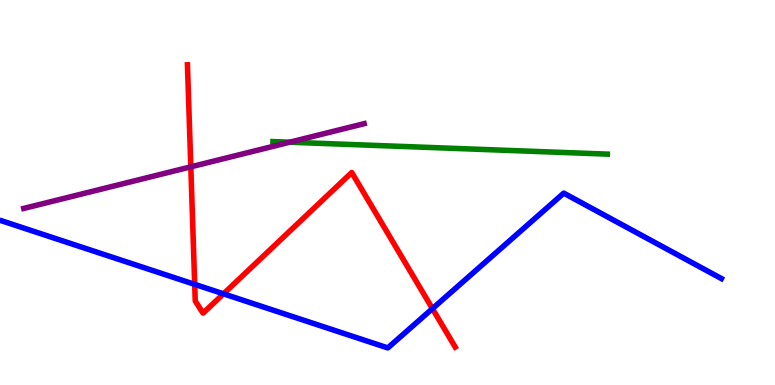[{'lines': ['blue', 'red'], 'intersections': [{'x': 2.51, 'y': 2.61}, {'x': 2.88, 'y': 2.37}, {'x': 5.58, 'y': 1.98}]}, {'lines': ['green', 'red'], 'intersections': []}, {'lines': ['purple', 'red'], 'intersections': [{'x': 2.46, 'y': 5.67}]}, {'lines': ['blue', 'green'], 'intersections': []}, {'lines': ['blue', 'purple'], 'intersections': []}, {'lines': ['green', 'purple'], 'intersections': [{'x': 3.74, 'y': 6.31}]}]